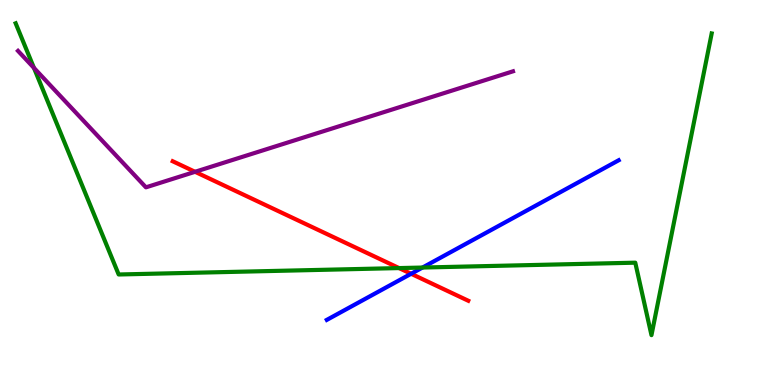[{'lines': ['blue', 'red'], 'intersections': [{'x': 5.3, 'y': 2.89}]}, {'lines': ['green', 'red'], 'intersections': [{'x': 5.15, 'y': 3.04}]}, {'lines': ['purple', 'red'], 'intersections': [{'x': 2.52, 'y': 5.54}]}, {'lines': ['blue', 'green'], 'intersections': [{'x': 5.45, 'y': 3.05}]}, {'lines': ['blue', 'purple'], 'intersections': []}, {'lines': ['green', 'purple'], 'intersections': [{'x': 0.438, 'y': 8.24}]}]